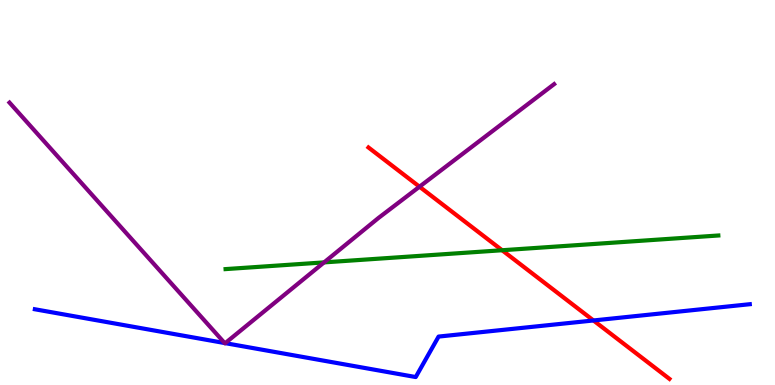[{'lines': ['blue', 'red'], 'intersections': [{'x': 7.66, 'y': 1.68}]}, {'lines': ['green', 'red'], 'intersections': [{'x': 6.48, 'y': 3.5}]}, {'lines': ['purple', 'red'], 'intersections': [{'x': 5.41, 'y': 5.15}]}, {'lines': ['blue', 'green'], 'intersections': []}, {'lines': ['blue', 'purple'], 'intersections': [{'x': 2.9, 'y': 1.09}, {'x': 2.91, 'y': 1.09}]}, {'lines': ['green', 'purple'], 'intersections': [{'x': 4.18, 'y': 3.18}]}]